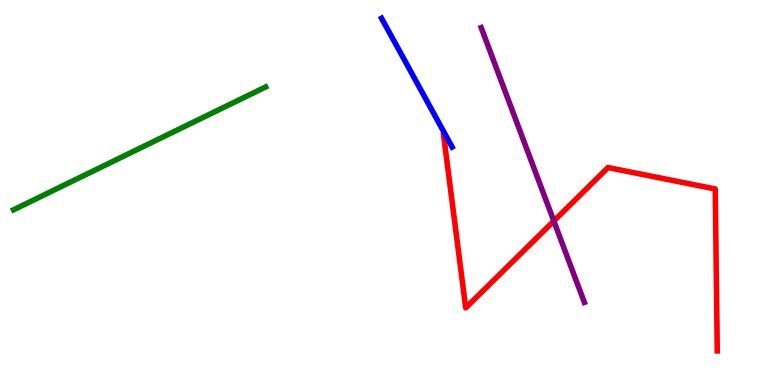[{'lines': ['blue', 'red'], 'intersections': []}, {'lines': ['green', 'red'], 'intersections': []}, {'lines': ['purple', 'red'], 'intersections': [{'x': 7.15, 'y': 4.26}]}, {'lines': ['blue', 'green'], 'intersections': []}, {'lines': ['blue', 'purple'], 'intersections': []}, {'lines': ['green', 'purple'], 'intersections': []}]